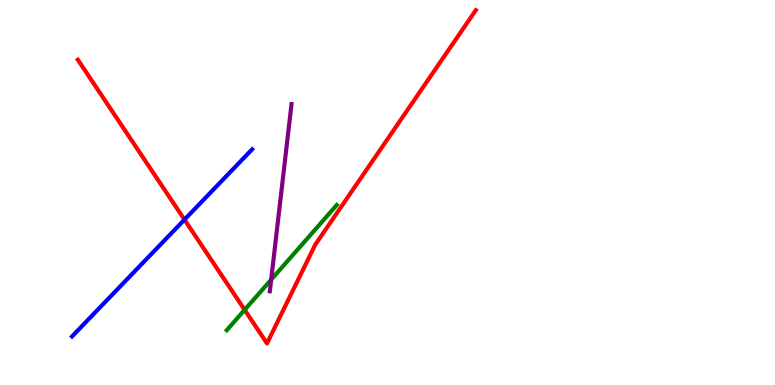[{'lines': ['blue', 'red'], 'intersections': [{'x': 2.38, 'y': 4.3}]}, {'lines': ['green', 'red'], 'intersections': [{'x': 3.16, 'y': 1.95}]}, {'lines': ['purple', 'red'], 'intersections': []}, {'lines': ['blue', 'green'], 'intersections': []}, {'lines': ['blue', 'purple'], 'intersections': []}, {'lines': ['green', 'purple'], 'intersections': [{'x': 3.5, 'y': 2.74}]}]